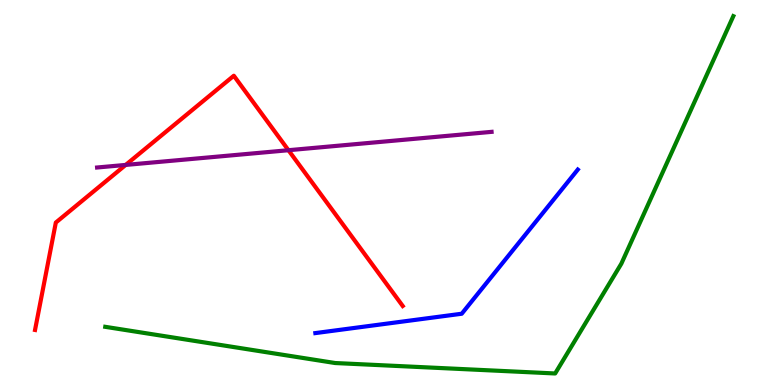[{'lines': ['blue', 'red'], 'intersections': []}, {'lines': ['green', 'red'], 'intersections': []}, {'lines': ['purple', 'red'], 'intersections': [{'x': 1.62, 'y': 5.72}, {'x': 3.72, 'y': 6.1}]}, {'lines': ['blue', 'green'], 'intersections': []}, {'lines': ['blue', 'purple'], 'intersections': []}, {'lines': ['green', 'purple'], 'intersections': []}]